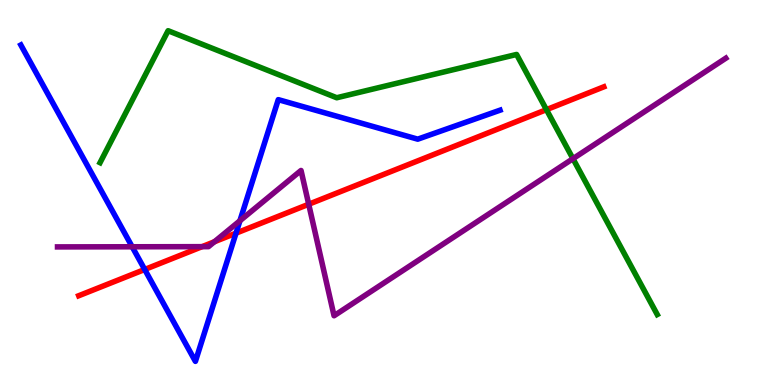[{'lines': ['blue', 'red'], 'intersections': [{'x': 1.87, 'y': 3.0}, {'x': 3.05, 'y': 3.94}]}, {'lines': ['green', 'red'], 'intersections': [{'x': 7.05, 'y': 7.15}]}, {'lines': ['purple', 'red'], 'intersections': [{'x': 2.61, 'y': 3.59}, {'x': 2.77, 'y': 3.72}, {'x': 3.98, 'y': 4.69}]}, {'lines': ['blue', 'green'], 'intersections': []}, {'lines': ['blue', 'purple'], 'intersections': [{'x': 1.71, 'y': 3.59}, {'x': 3.1, 'y': 4.27}]}, {'lines': ['green', 'purple'], 'intersections': [{'x': 7.39, 'y': 5.88}]}]